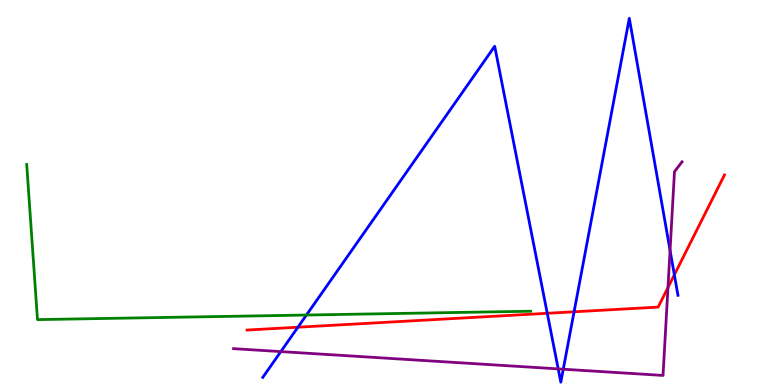[{'lines': ['blue', 'red'], 'intersections': [{'x': 3.84, 'y': 1.5}, {'x': 7.06, 'y': 1.86}, {'x': 7.41, 'y': 1.9}, {'x': 8.7, 'y': 2.86}]}, {'lines': ['green', 'red'], 'intersections': []}, {'lines': ['purple', 'red'], 'intersections': [{'x': 8.62, 'y': 2.53}]}, {'lines': ['blue', 'green'], 'intersections': [{'x': 3.95, 'y': 1.82}]}, {'lines': ['blue', 'purple'], 'intersections': [{'x': 3.62, 'y': 0.868}, {'x': 7.2, 'y': 0.418}, {'x': 7.27, 'y': 0.41}, {'x': 8.65, 'y': 3.5}]}, {'lines': ['green', 'purple'], 'intersections': []}]